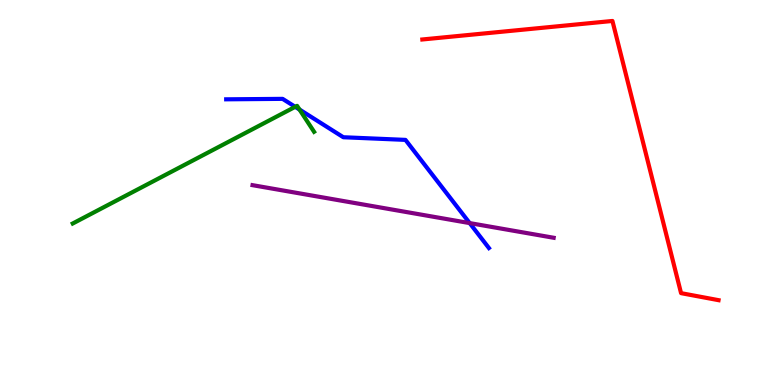[{'lines': ['blue', 'red'], 'intersections': []}, {'lines': ['green', 'red'], 'intersections': []}, {'lines': ['purple', 'red'], 'intersections': []}, {'lines': ['blue', 'green'], 'intersections': [{'x': 3.81, 'y': 7.23}, {'x': 3.86, 'y': 7.16}]}, {'lines': ['blue', 'purple'], 'intersections': [{'x': 6.06, 'y': 4.21}]}, {'lines': ['green', 'purple'], 'intersections': []}]